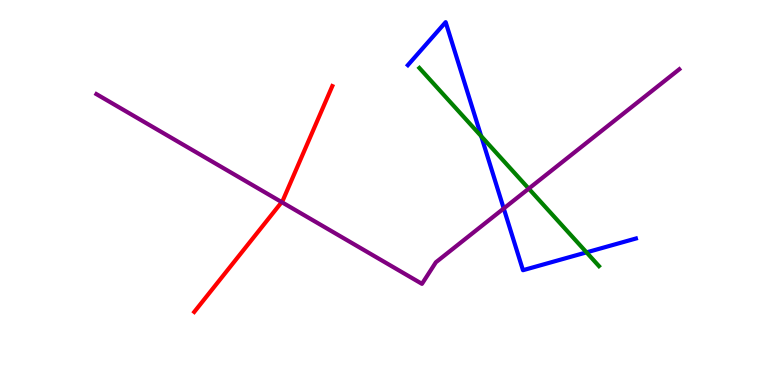[{'lines': ['blue', 'red'], 'intersections': []}, {'lines': ['green', 'red'], 'intersections': []}, {'lines': ['purple', 'red'], 'intersections': [{'x': 3.63, 'y': 4.75}]}, {'lines': ['blue', 'green'], 'intersections': [{'x': 6.21, 'y': 6.46}, {'x': 7.57, 'y': 3.44}]}, {'lines': ['blue', 'purple'], 'intersections': [{'x': 6.5, 'y': 4.59}]}, {'lines': ['green', 'purple'], 'intersections': [{'x': 6.82, 'y': 5.1}]}]